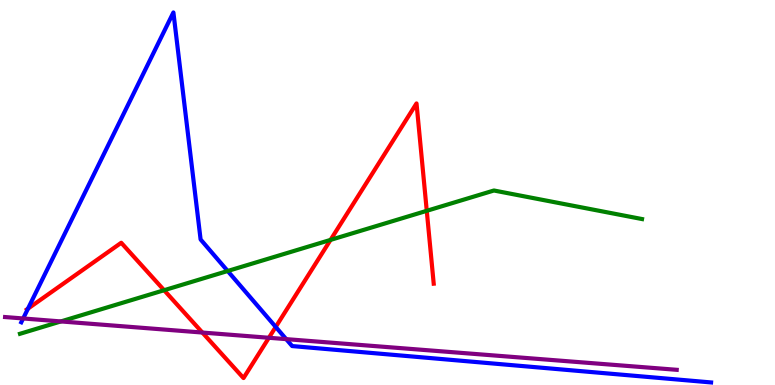[{'lines': ['blue', 'red'], 'intersections': [{'x': 0.361, 'y': 1.98}, {'x': 3.56, 'y': 1.51}]}, {'lines': ['green', 'red'], 'intersections': [{'x': 2.12, 'y': 2.46}, {'x': 4.27, 'y': 3.77}, {'x': 5.51, 'y': 4.52}]}, {'lines': ['purple', 'red'], 'intersections': [{'x': 2.61, 'y': 1.36}, {'x': 3.47, 'y': 1.23}]}, {'lines': ['blue', 'green'], 'intersections': [{'x': 2.94, 'y': 2.96}]}, {'lines': ['blue', 'purple'], 'intersections': [{'x': 0.299, 'y': 1.73}, {'x': 3.69, 'y': 1.19}]}, {'lines': ['green', 'purple'], 'intersections': [{'x': 0.785, 'y': 1.65}]}]